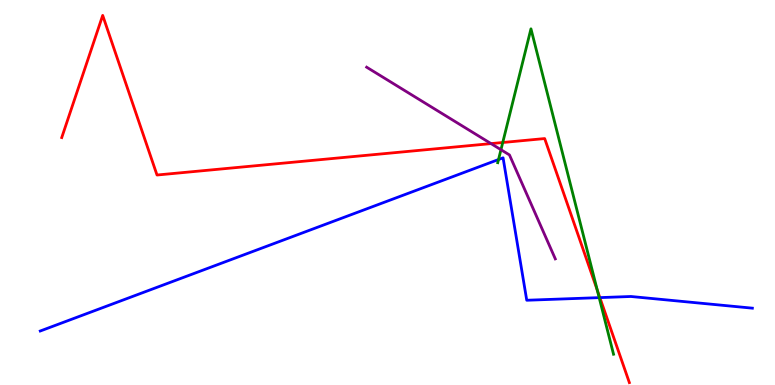[{'lines': ['blue', 'red'], 'intersections': [{'x': 7.74, 'y': 2.27}]}, {'lines': ['green', 'red'], 'intersections': [{'x': 6.49, 'y': 6.3}, {'x': 7.71, 'y': 2.46}]}, {'lines': ['purple', 'red'], 'intersections': [{'x': 6.34, 'y': 6.27}]}, {'lines': ['blue', 'green'], 'intersections': [{'x': 6.43, 'y': 5.86}, {'x': 7.73, 'y': 2.27}]}, {'lines': ['blue', 'purple'], 'intersections': []}, {'lines': ['green', 'purple'], 'intersections': [{'x': 6.46, 'y': 6.11}]}]